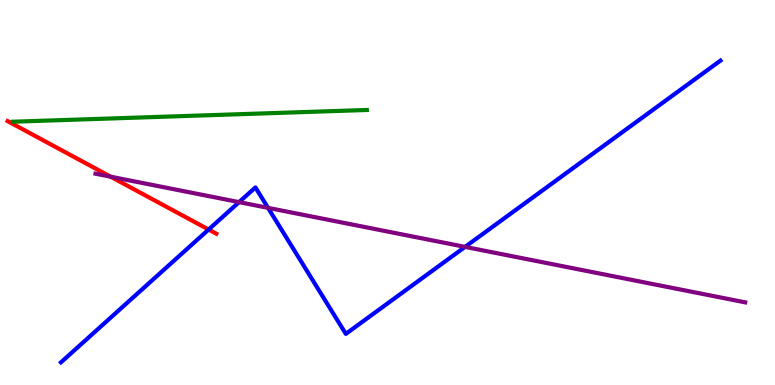[{'lines': ['blue', 'red'], 'intersections': [{'x': 2.69, 'y': 4.04}]}, {'lines': ['green', 'red'], 'intersections': []}, {'lines': ['purple', 'red'], 'intersections': [{'x': 1.43, 'y': 5.41}]}, {'lines': ['blue', 'green'], 'intersections': []}, {'lines': ['blue', 'purple'], 'intersections': [{'x': 3.08, 'y': 4.75}, {'x': 3.46, 'y': 4.6}, {'x': 6.0, 'y': 3.59}]}, {'lines': ['green', 'purple'], 'intersections': []}]